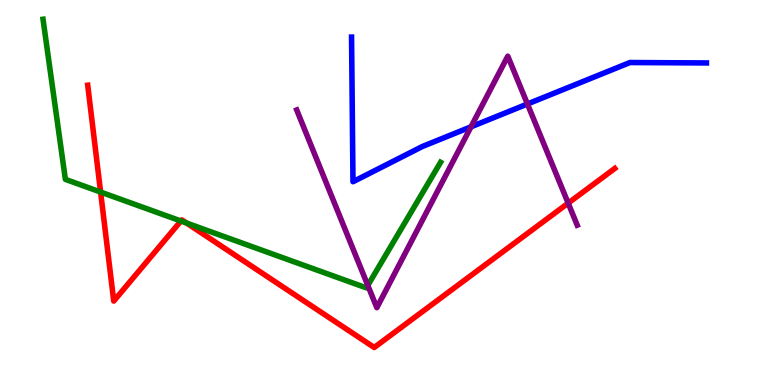[{'lines': ['blue', 'red'], 'intersections': []}, {'lines': ['green', 'red'], 'intersections': [{'x': 1.3, 'y': 5.01}, {'x': 2.33, 'y': 4.26}, {'x': 2.41, 'y': 4.21}]}, {'lines': ['purple', 'red'], 'intersections': [{'x': 7.33, 'y': 4.72}]}, {'lines': ['blue', 'green'], 'intersections': []}, {'lines': ['blue', 'purple'], 'intersections': [{'x': 6.08, 'y': 6.71}, {'x': 6.81, 'y': 7.3}]}, {'lines': ['green', 'purple'], 'intersections': [{'x': 4.75, 'y': 2.59}]}]